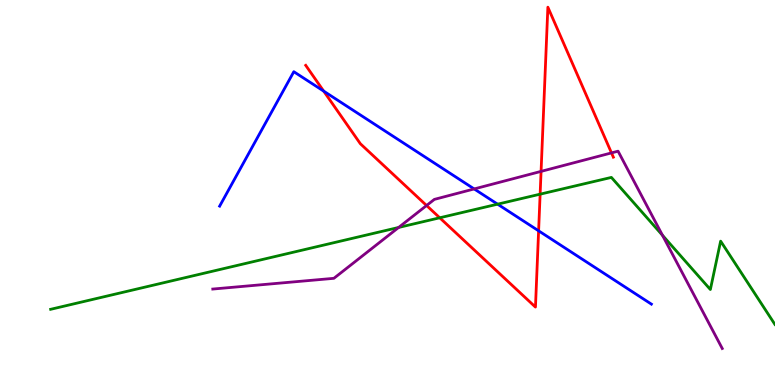[{'lines': ['blue', 'red'], 'intersections': [{'x': 4.18, 'y': 7.63}, {'x': 6.95, 'y': 4.0}]}, {'lines': ['green', 'red'], 'intersections': [{'x': 5.67, 'y': 4.34}, {'x': 6.97, 'y': 4.96}]}, {'lines': ['purple', 'red'], 'intersections': [{'x': 5.5, 'y': 4.66}, {'x': 6.98, 'y': 5.55}, {'x': 7.89, 'y': 6.03}]}, {'lines': ['blue', 'green'], 'intersections': [{'x': 6.42, 'y': 4.7}]}, {'lines': ['blue', 'purple'], 'intersections': [{'x': 6.12, 'y': 5.09}]}, {'lines': ['green', 'purple'], 'intersections': [{'x': 5.14, 'y': 4.09}, {'x': 8.55, 'y': 3.89}]}]